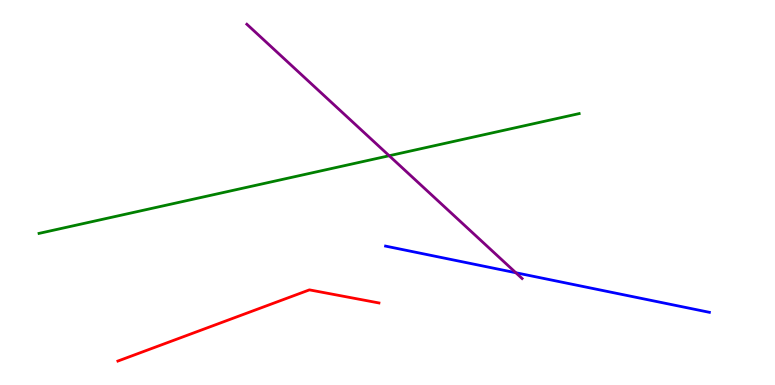[{'lines': ['blue', 'red'], 'intersections': []}, {'lines': ['green', 'red'], 'intersections': []}, {'lines': ['purple', 'red'], 'intersections': []}, {'lines': ['blue', 'green'], 'intersections': []}, {'lines': ['blue', 'purple'], 'intersections': [{'x': 6.66, 'y': 2.92}]}, {'lines': ['green', 'purple'], 'intersections': [{'x': 5.02, 'y': 5.95}]}]